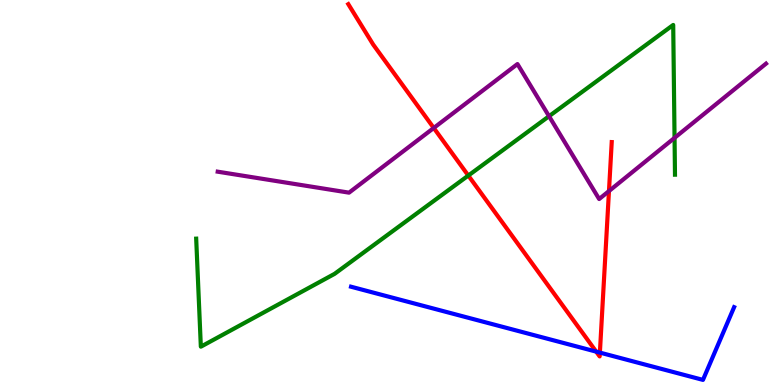[{'lines': ['blue', 'red'], 'intersections': [{'x': 7.69, 'y': 0.867}, {'x': 7.74, 'y': 0.841}]}, {'lines': ['green', 'red'], 'intersections': [{'x': 6.04, 'y': 5.44}]}, {'lines': ['purple', 'red'], 'intersections': [{'x': 5.6, 'y': 6.68}, {'x': 7.86, 'y': 5.04}]}, {'lines': ['blue', 'green'], 'intersections': []}, {'lines': ['blue', 'purple'], 'intersections': []}, {'lines': ['green', 'purple'], 'intersections': [{'x': 7.08, 'y': 6.98}, {'x': 8.7, 'y': 6.42}]}]